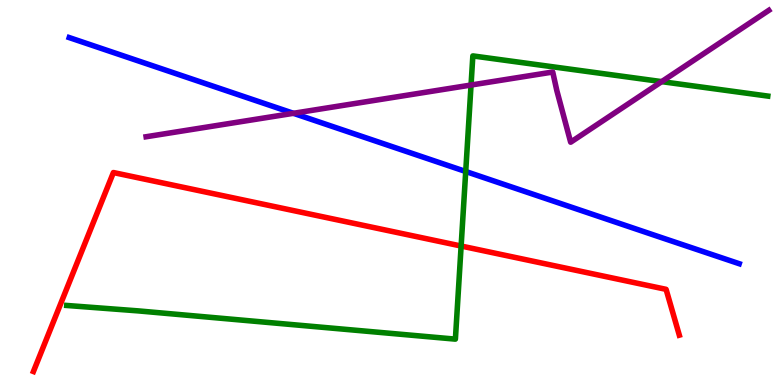[{'lines': ['blue', 'red'], 'intersections': []}, {'lines': ['green', 'red'], 'intersections': [{'x': 5.95, 'y': 3.61}]}, {'lines': ['purple', 'red'], 'intersections': []}, {'lines': ['blue', 'green'], 'intersections': [{'x': 6.01, 'y': 5.55}]}, {'lines': ['blue', 'purple'], 'intersections': [{'x': 3.79, 'y': 7.06}]}, {'lines': ['green', 'purple'], 'intersections': [{'x': 6.08, 'y': 7.79}, {'x': 8.54, 'y': 7.88}]}]